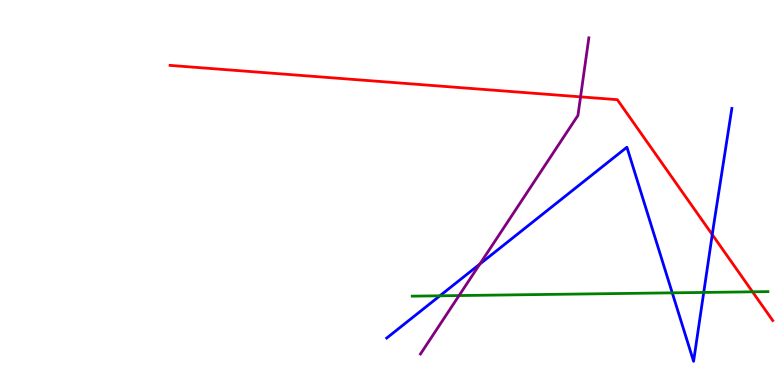[{'lines': ['blue', 'red'], 'intersections': [{'x': 9.19, 'y': 3.91}]}, {'lines': ['green', 'red'], 'intersections': [{'x': 9.71, 'y': 2.42}]}, {'lines': ['purple', 'red'], 'intersections': [{'x': 7.49, 'y': 7.48}]}, {'lines': ['blue', 'green'], 'intersections': [{'x': 5.68, 'y': 2.32}, {'x': 8.67, 'y': 2.39}, {'x': 9.08, 'y': 2.4}]}, {'lines': ['blue', 'purple'], 'intersections': [{'x': 6.19, 'y': 3.14}]}, {'lines': ['green', 'purple'], 'intersections': [{'x': 5.92, 'y': 2.32}]}]